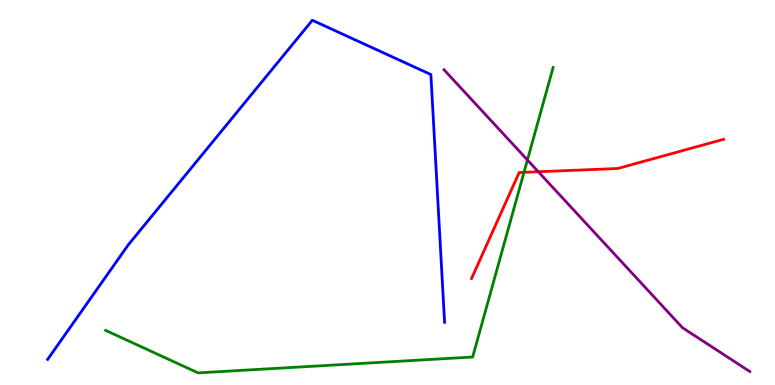[{'lines': ['blue', 'red'], 'intersections': []}, {'lines': ['green', 'red'], 'intersections': [{'x': 6.76, 'y': 5.52}]}, {'lines': ['purple', 'red'], 'intersections': [{'x': 6.95, 'y': 5.54}]}, {'lines': ['blue', 'green'], 'intersections': []}, {'lines': ['blue', 'purple'], 'intersections': []}, {'lines': ['green', 'purple'], 'intersections': [{'x': 6.81, 'y': 5.85}]}]